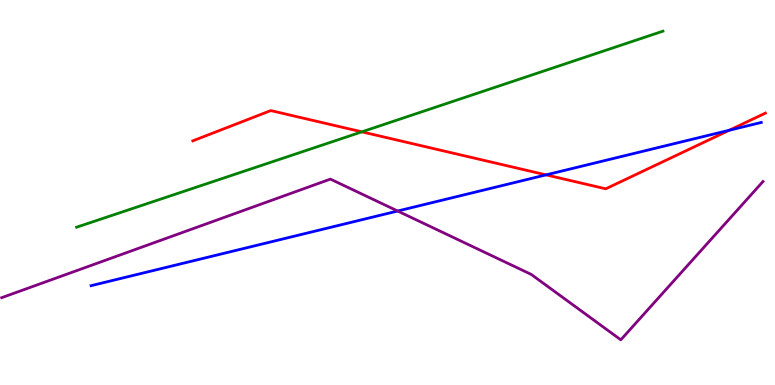[{'lines': ['blue', 'red'], 'intersections': [{'x': 7.05, 'y': 5.46}, {'x': 9.41, 'y': 6.62}]}, {'lines': ['green', 'red'], 'intersections': [{'x': 4.67, 'y': 6.58}]}, {'lines': ['purple', 'red'], 'intersections': []}, {'lines': ['blue', 'green'], 'intersections': []}, {'lines': ['blue', 'purple'], 'intersections': [{'x': 5.13, 'y': 4.52}]}, {'lines': ['green', 'purple'], 'intersections': []}]